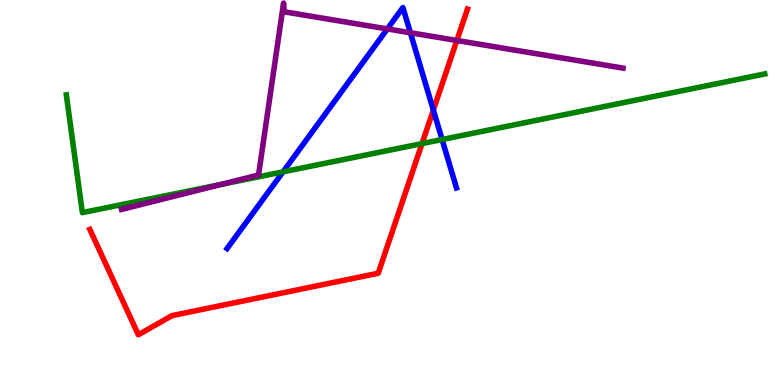[{'lines': ['blue', 'red'], 'intersections': [{'x': 5.59, 'y': 7.14}]}, {'lines': ['green', 'red'], 'intersections': [{'x': 5.45, 'y': 6.27}]}, {'lines': ['purple', 'red'], 'intersections': [{'x': 5.89, 'y': 8.95}]}, {'lines': ['blue', 'green'], 'intersections': [{'x': 3.65, 'y': 5.54}, {'x': 5.7, 'y': 6.38}]}, {'lines': ['blue', 'purple'], 'intersections': [{'x': 5.0, 'y': 9.25}, {'x': 5.3, 'y': 9.15}]}, {'lines': ['green', 'purple'], 'intersections': [{'x': 2.85, 'y': 5.21}]}]